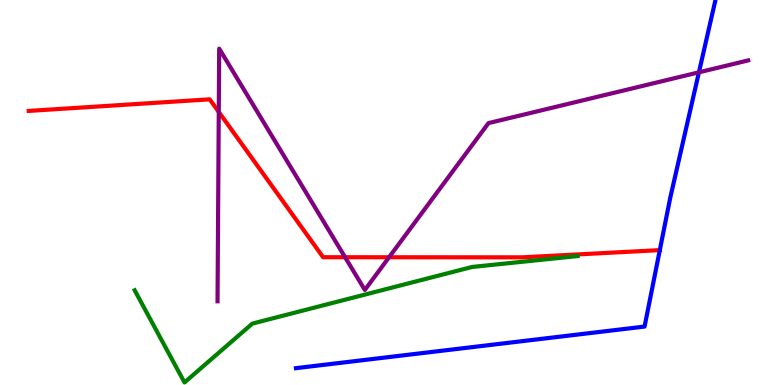[{'lines': ['blue', 'red'], 'intersections': [{'x': 8.51, 'y': 3.5}]}, {'lines': ['green', 'red'], 'intersections': []}, {'lines': ['purple', 'red'], 'intersections': [{'x': 2.82, 'y': 7.09}, {'x': 4.45, 'y': 3.32}, {'x': 5.02, 'y': 3.32}]}, {'lines': ['blue', 'green'], 'intersections': []}, {'lines': ['blue', 'purple'], 'intersections': [{'x': 9.02, 'y': 8.12}]}, {'lines': ['green', 'purple'], 'intersections': []}]